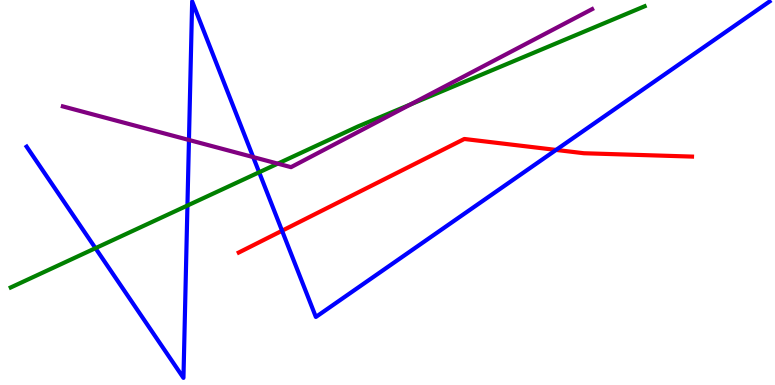[{'lines': ['blue', 'red'], 'intersections': [{'x': 3.64, 'y': 4.01}, {'x': 7.18, 'y': 6.11}]}, {'lines': ['green', 'red'], 'intersections': []}, {'lines': ['purple', 'red'], 'intersections': []}, {'lines': ['blue', 'green'], 'intersections': [{'x': 1.23, 'y': 3.55}, {'x': 2.42, 'y': 4.66}, {'x': 3.34, 'y': 5.53}]}, {'lines': ['blue', 'purple'], 'intersections': [{'x': 2.44, 'y': 6.36}, {'x': 3.27, 'y': 5.92}]}, {'lines': ['green', 'purple'], 'intersections': [{'x': 3.58, 'y': 5.75}, {'x': 5.3, 'y': 7.29}]}]